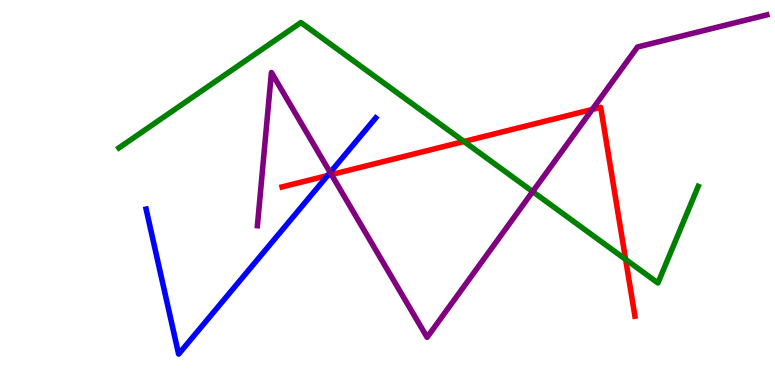[{'lines': ['blue', 'red'], 'intersections': [{'x': 4.23, 'y': 5.44}]}, {'lines': ['green', 'red'], 'intersections': [{'x': 5.99, 'y': 6.33}, {'x': 8.07, 'y': 3.26}]}, {'lines': ['purple', 'red'], 'intersections': [{'x': 4.28, 'y': 5.47}, {'x': 7.64, 'y': 7.16}]}, {'lines': ['blue', 'green'], 'intersections': []}, {'lines': ['blue', 'purple'], 'intersections': [{'x': 4.26, 'y': 5.52}]}, {'lines': ['green', 'purple'], 'intersections': [{'x': 6.87, 'y': 5.02}]}]